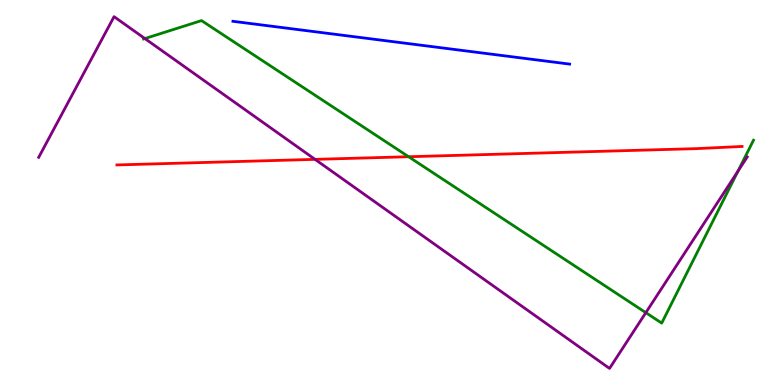[{'lines': ['blue', 'red'], 'intersections': []}, {'lines': ['green', 'red'], 'intersections': [{'x': 5.27, 'y': 5.93}]}, {'lines': ['purple', 'red'], 'intersections': [{'x': 4.07, 'y': 5.86}]}, {'lines': ['blue', 'green'], 'intersections': []}, {'lines': ['blue', 'purple'], 'intersections': []}, {'lines': ['green', 'purple'], 'intersections': [{'x': 1.87, 'y': 9.0}, {'x': 8.33, 'y': 1.88}, {'x': 9.52, 'y': 5.55}]}]